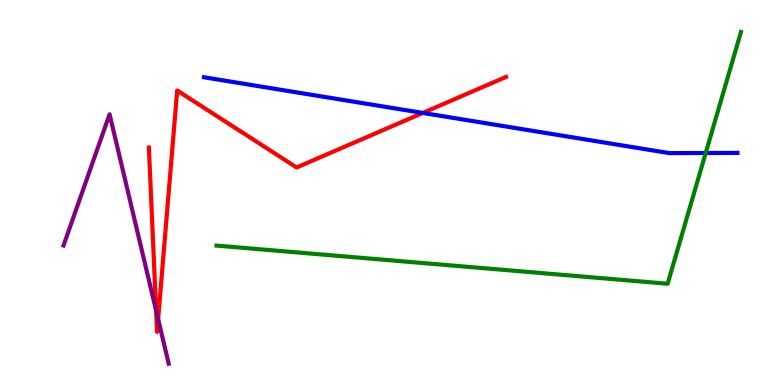[{'lines': ['blue', 'red'], 'intersections': [{'x': 5.46, 'y': 7.07}]}, {'lines': ['green', 'red'], 'intersections': []}, {'lines': ['purple', 'red'], 'intersections': [{'x': 2.01, 'y': 1.93}, {'x': 2.04, 'y': 1.71}]}, {'lines': ['blue', 'green'], 'intersections': [{'x': 9.11, 'y': 6.03}]}, {'lines': ['blue', 'purple'], 'intersections': []}, {'lines': ['green', 'purple'], 'intersections': []}]